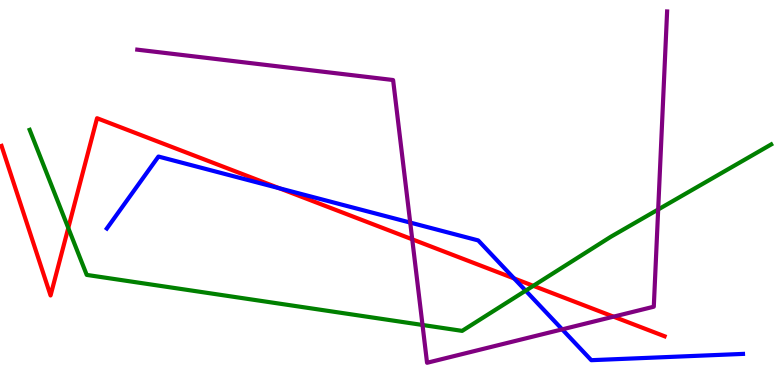[{'lines': ['blue', 'red'], 'intersections': [{'x': 3.6, 'y': 5.11}, {'x': 6.63, 'y': 2.77}]}, {'lines': ['green', 'red'], 'intersections': [{'x': 0.881, 'y': 4.08}, {'x': 6.88, 'y': 2.58}]}, {'lines': ['purple', 'red'], 'intersections': [{'x': 5.32, 'y': 3.78}, {'x': 7.92, 'y': 1.78}]}, {'lines': ['blue', 'green'], 'intersections': [{'x': 6.78, 'y': 2.45}]}, {'lines': ['blue', 'purple'], 'intersections': [{'x': 5.29, 'y': 4.22}, {'x': 7.25, 'y': 1.45}]}, {'lines': ['green', 'purple'], 'intersections': [{'x': 5.45, 'y': 1.56}, {'x': 8.49, 'y': 4.56}]}]